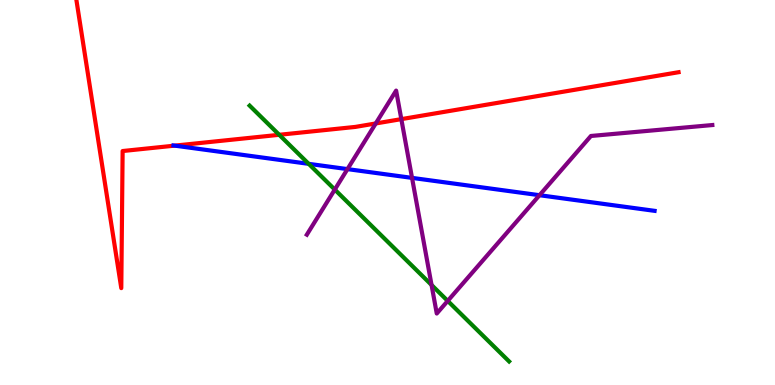[{'lines': ['blue', 'red'], 'intersections': [{'x': 2.25, 'y': 6.22}]}, {'lines': ['green', 'red'], 'intersections': [{'x': 3.6, 'y': 6.5}]}, {'lines': ['purple', 'red'], 'intersections': [{'x': 4.85, 'y': 6.79}, {'x': 5.18, 'y': 6.91}]}, {'lines': ['blue', 'green'], 'intersections': [{'x': 3.98, 'y': 5.74}]}, {'lines': ['blue', 'purple'], 'intersections': [{'x': 4.48, 'y': 5.61}, {'x': 5.32, 'y': 5.38}, {'x': 6.96, 'y': 4.93}]}, {'lines': ['green', 'purple'], 'intersections': [{'x': 4.32, 'y': 5.08}, {'x': 5.57, 'y': 2.6}, {'x': 5.78, 'y': 2.18}]}]